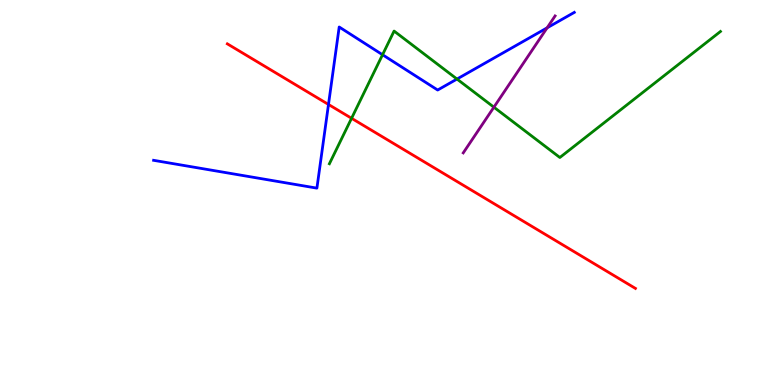[{'lines': ['blue', 'red'], 'intersections': [{'x': 4.24, 'y': 7.29}]}, {'lines': ['green', 'red'], 'intersections': [{'x': 4.54, 'y': 6.93}]}, {'lines': ['purple', 'red'], 'intersections': []}, {'lines': ['blue', 'green'], 'intersections': [{'x': 4.94, 'y': 8.58}, {'x': 5.9, 'y': 7.95}]}, {'lines': ['blue', 'purple'], 'intersections': [{'x': 7.06, 'y': 9.28}]}, {'lines': ['green', 'purple'], 'intersections': [{'x': 6.37, 'y': 7.22}]}]